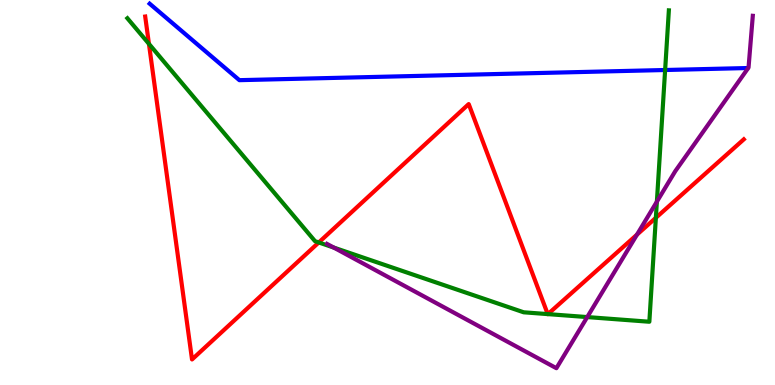[{'lines': ['blue', 'red'], 'intersections': []}, {'lines': ['green', 'red'], 'intersections': [{'x': 1.92, 'y': 8.86}, {'x': 4.11, 'y': 3.7}, {'x': 7.07, 'y': 1.84}, {'x': 7.07, 'y': 1.84}, {'x': 8.46, 'y': 4.34}]}, {'lines': ['purple', 'red'], 'intersections': [{'x': 8.22, 'y': 3.9}]}, {'lines': ['blue', 'green'], 'intersections': [{'x': 8.58, 'y': 8.18}]}, {'lines': ['blue', 'purple'], 'intersections': []}, {'lines': ['green', 'purple'], 'intersections': [{'x': 4.31, 'y': 3.57}, {'x': 7.58, 'y': 1.76}, {'x': 8.48, 'y': 4.76}]}]